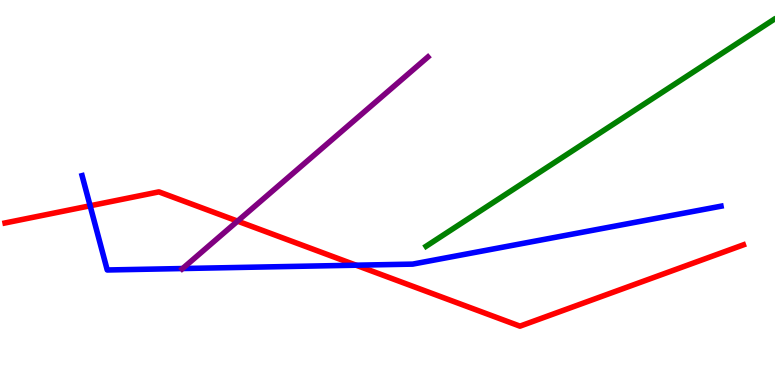[{'lines': ['blue', 'red'], 'intersections': [{'x': 1.16, 'y': 4.66}, {'x': 4.59, 'y': 3.11}]}, {'lines': ['green', 'red'], 'intersections': []}, {'lines': ['purple', 'red'], 'intersections': [{'x': 3.07, 'y': 4.26}]}, {'lines': ['blue', 'green'], 'intersections': []}, {'lines': ['blue', 'purple'], 'intersections': [{'x': 2.36, 'y': 3.03}]}, {'lines': ['green', 'purple'], 'intersections': []}]